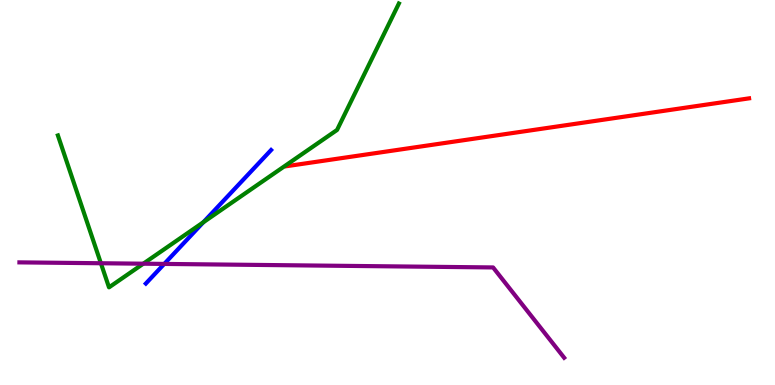[{'lines': ['blue', 'red'], 'intersections': []}, {'lines': ['green', 'red'], 'intersections': []}, {'lines': ['purple', 'red'], 'intersections': []}, {'lines': ['blue', 'green'], 'intersections': [{'x': 2.62, 'y': 4.23}]}, {'lines': ['blue', 'purple'], 'intersections': [{'x': 2.12, 'y': 3.14}]}, {'lines': ['green', 'purple'], 'intersections': [{'x': 1.3, 'y': 3.16}, {'x': 1.85, 'y': 3.15}]}]